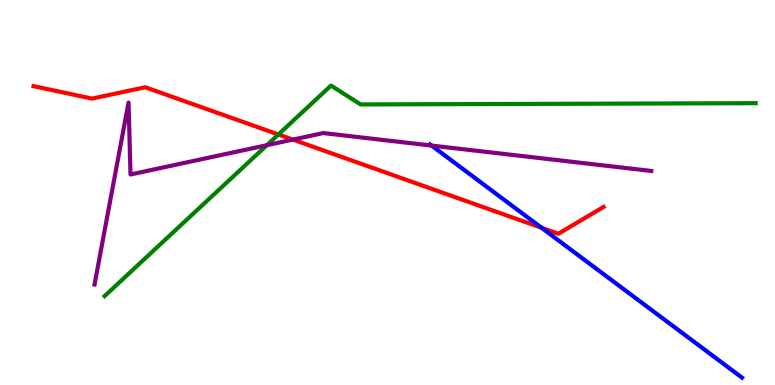[{'lines': ['blue', 'red'], 'intersections': [{'x': 6.99, 'y': 4.08}]}, {'lines': ['green', 'red'], 'intersections': [{'x': 3.59, 'y': 6.51}]}, {'lines': ['purple', 'red'], 'intersections': [{'x': 3.78, 'y': 6.37}]}, {'lines': ['blue', 'green'], 'intersections': []}, {'lines': ['blue', 'purple'], 'intersections': [{'x': 5.57, 'y': 6.22}]}, {'lines': ['green', 'purple'], 'intersections': [{'x': 3.44, 'y': 6.23}]}]